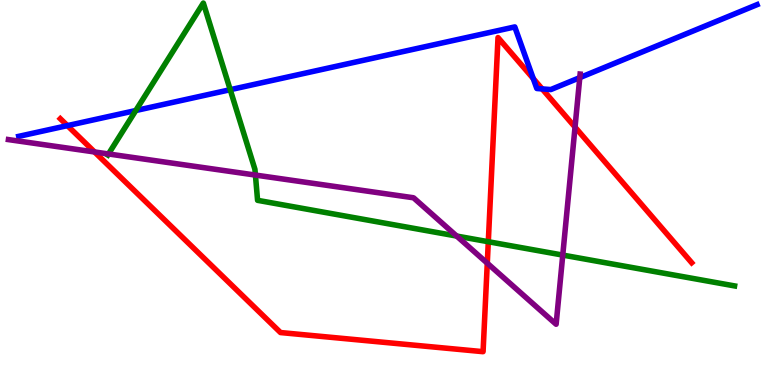[{'lines': ['blue', 'red'], 'intersections': [{'x': 0.87, 'y': 6.74}, {'x': 6.88, 'y': 7.96}, {'x': 7.0, 'y': 7.69}]}, {'lines': ['green', 'red'], 'intersections': [{'x': 6.3, 'y': 3.72}]}, {'lines': ['purple', 'red'], 'intersections': [{'x': 1.22, 'y': 6.05}, {'x': 6.29, 'y': 3.16}, {'x': 7.42, 'y': 6.7}]}, {'lines': ['blue', 'green'], 'intersections': [{'x': 1.75, 'y': 7.13}, {'x': 2.97, 'y': 7.67}]}, {'lines': ['blue', 'purple'], 'intersections': [{'x': 7.48, 'y': 7.98}]}, {'lines': ['green', 'purple'], 'intersections': [{'x': 1.4, 'y': 6.0}, {'x': 3.3, 'y': 5.45}, {'x': 5.89, 'y': 3.87}, {'x': 7.26, 'y': 3.37}]}]